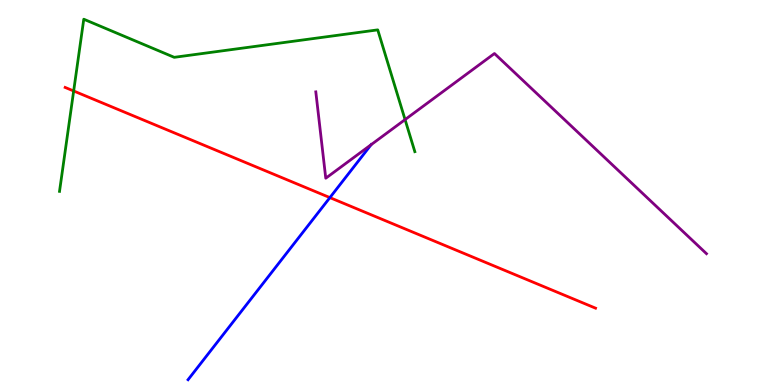[{'lines': ['blue', 'red'], 'intersections': [{'x': 4.26, 'y': 4.87}]}, {'lines': ['green', 'red'], 'intersections': [{'x': 0.951, 'y': 7.64}]}, {'lines': ['purple', 'red'], 'intersections': []}, {'lines': ['blue', 'green'], 'intersections': []}, {'lines': ['blue', 'purple'], 'intersections': [{'x': 4.79, 'y': 6.24}]}, {'lines': ['green', 'purple'], 'intersections': [{'x': 5.23, 'y': 6.89}]}]